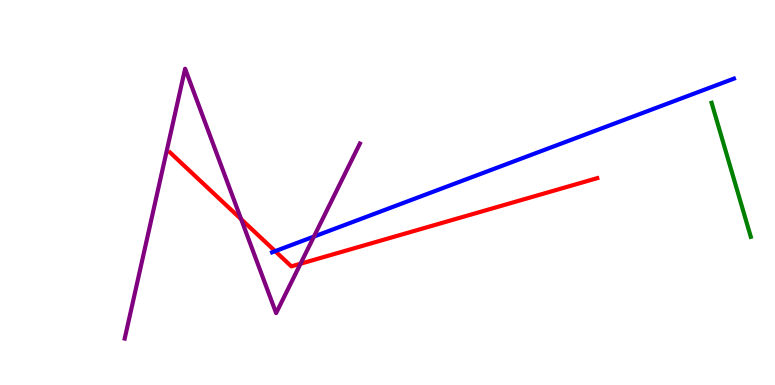[{'lines': ['blue', 'red'], 'intersections': [{'x': 3.55, 'y': 3.48}]}, {'lines': ['green', 'red'], 'intersections': []}, {'lines': ['purple', 'red'], 'intersections': [{'x': 3.11, 'y': 4.31}, {'x': 3.88, 'y': 3.15}]}, {'lines': ['blue', 'green'], 'intersections': []}, {'lines': ['blue', 'purple'], 'intersections': [{'x': 4.05, 'y': 3.86}]}, {'lines': ['green', 'purple'], 'intersections': []}]